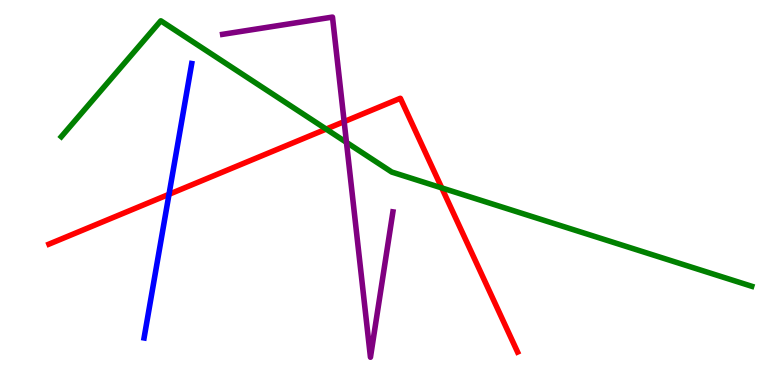[{'lines': ['blue', 'red'], 'intersections': [{'x': 2.18, 'y': 4.95}]}, {'lines': ['green', 'red'], 'intersections': [{'x': 4.21, 'y': 6.65}, {'x': 5.7, 'y': 5.12}]}, {'lines': ['purple', 'red'], 'intersections': [{'x': 4.44, 'y': 6.84}]}, {'lines': ['blue', 'green'], 'intersections': []}, {'lines': ['blue', 'purple'], 'intersections': []}, {'lines': ['green', 'purple'], 'intersections': [{'x': 4.47, 'y': 6.3}]}]